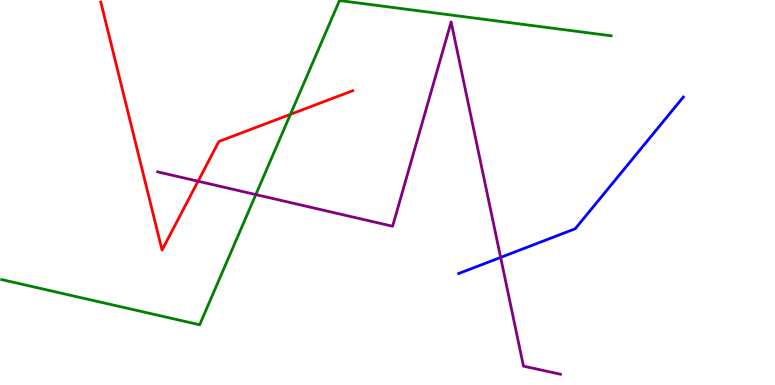[{'lines': ['blue', 'red'], 'intersections': []}, {'lines': ['green', 'red'], 'intersections': [{'x': 3.75, 'y': 7.03}]}, {'lines': ['purple', 'red'], 'intersections': [{'x': 2.56, 'y': 5.29}]}, {'lines': ['blue', 'green'], 'intersections': []}, {'lines': ['blue', 'purple'], 'intersections': [{'x': 6.46, 'y': 3.31}]}, {'lines': ['green', 'purple'], 'intersections': [{'x': 3.3, 'y': 4.95}]}]